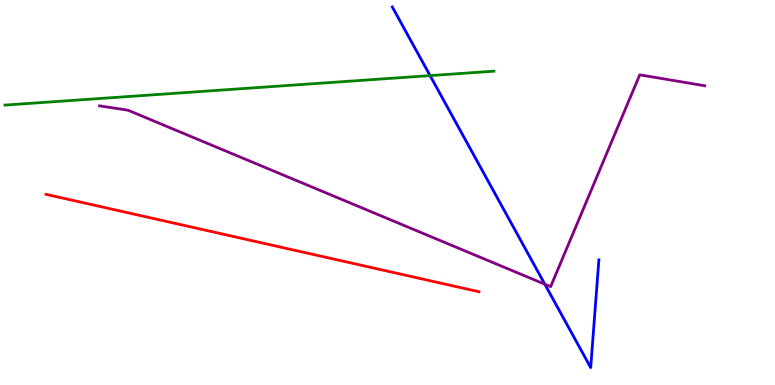[{'lines': ['blue', 'red'], 'intersections': []}, {'lines': ['green', 'red'], 'intersections': []}, {'lines': ['purple', 'red'], 'intersections': []}, {'lines': ['blue', 'green'], 'intersections': [{'x': 5.55, 'y': 8.04}]}, {'lines': ['blue', 'purple'], 'intersections': [{'x': 7.03, 'y': 2.62}]}, {'lines': ['green', 'purple'], 'intersections': []}]